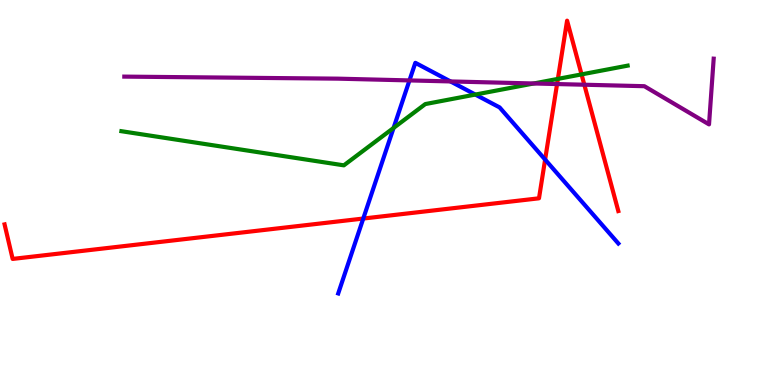[{'lines': ['blue', 'red'], 'intersections': [{'x': 4.69, 'y': 4.32}, {'x': 7.03, 'y': 5.86}]}, {'lines': ['green', 'red'], 'intersections': [{'x': 7.2, 'y': 7.95}, {'x': 7.5, 'y': 8.07}]}, {'lines': ['purple', 'red'], 'intersections': [{'x': 7.19, 'y': 7.82}, {'x': 7.54, 'y': 7.8}]}, {'lines': ['blue', 'green'], 'intersections': [{'x': 5.08, 'y': 6.68}, {'x': 6.13, 'y': 7.54}]}, {'lines': ['blue', 'purple'], 'intersections': [{'x': 5.28, 'y': 7.91}, {'x': 5.81, 'y': 7.88}]}, {'lines': ['green', 'purple'], 'intersections': [{'x': 6.89, 'y': 7.83}]}]